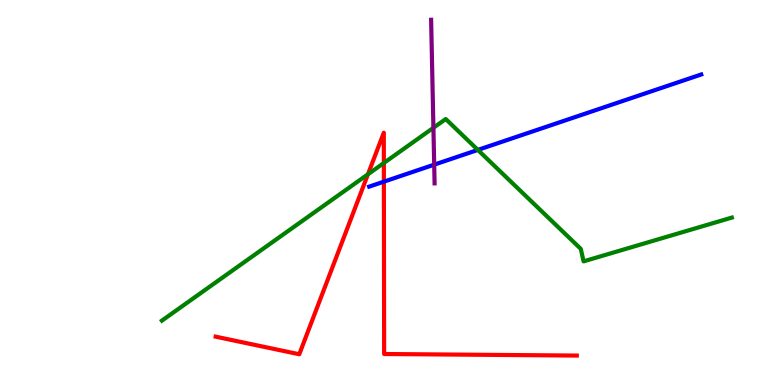[{'lines': ['blue', 'red'], 'intersections': [{'x': 4.95, 'y': 5.28}]}, {'lines': ['green', 'red'], 'intersections': [{'x': 4.75, 'y': 5.47}, {'x': 4.95, 'y': 5.77}]}, {'lines': ['purple', 'red'], 'intersections': []}, {'lines': ['blue', 'green'], 'intersections': [{'x': 6.17, 'y': 6.11}]}, {'lines': ['blue', 'purple'], 'intersections': [{'x': 5.6, 'y': 5.72}]}, {'lines': ['green', 'purple'], 'intersections': [{'x': 5.59, 'y': 6.68}]}]